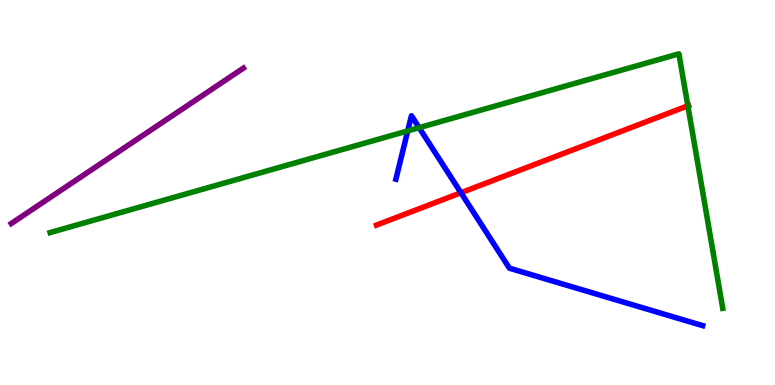[{'lines': ['blue', 'red'], 'intersections': [{'x': 5.95, 'y': 4.99}]}, {'lines': ['green', 'red'], 'intersections': [{'x': 8.88, 'y': 7.25}]}, {'lines': ['purple', 'red'], 'intersections': []}, {'lines': ['blue', 'green'], 'intersections': [{'x': 5.26, 'y': 6.6}, {'x': 5.41, 'y': 6.68}]}, {'lines': ['blue', 'purple'], 'intersections': []}, {'lines': ['green', 'purple'], 'intersections': []}]